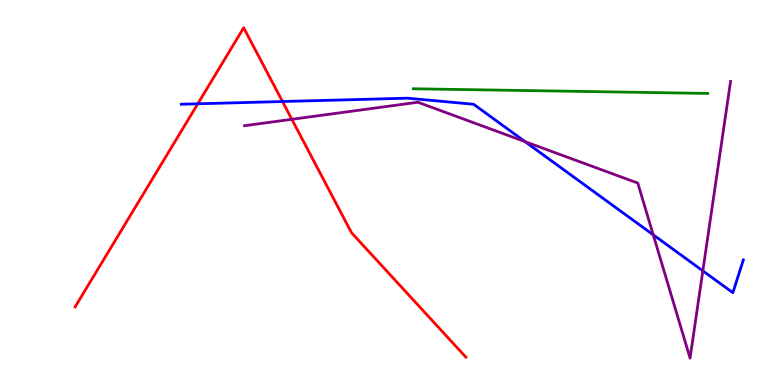[{'lines': ['blue', 'red'], 'intersections': [{'x': 2.55, 'y': 7.3}, {'x': 3.65, 'y': 7.36}]}, {'lines': ['green', 'red'], 'intersections': []}, {'lines': ['purple', 'red'], 'intersections': [{'x': 3.77, 'y': 6.9}]}, {'lines': ['blue', 'green'], 'intersections': []}, {'lines': ['blue', 'purple'], 'intersections': [{'x': 6.77, 'y': 6.32}, {'x': 8.43, 'y': 3.9}, {'x': 9.07, 'y': 2.96}]}, {'lines': ['green', 'purple'], 'intersections': []}]